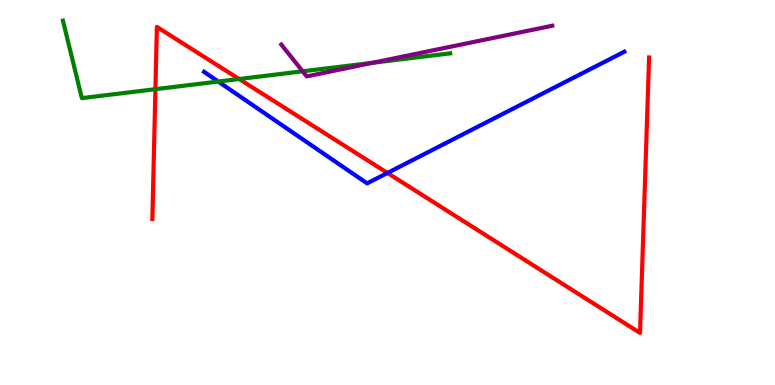[{'lines': ['blue', 'red'], 'intersections': [{'x': 5.0, 'y': 5.51}]}, {'lines': ['green', 'red'], 'intersections': [{'x': 2.01, 'y': 7.68}, {'x': 3.09, 'y': 7.95}]}, {'lines': ['purple', 'red'], 'intersections': []}, {'lines': ['blue', 'green'], 'intersections': [{'x': 2.82, 'y': 7.88}]}, {'lines': ['blue', 'purple'], 'intersections': []}, {'lines': ['green', 'purple'], 'intersections': [{'x': 3.91, 'y': 8.15}, {'x': 4.81, 'y': 8.37}]}]